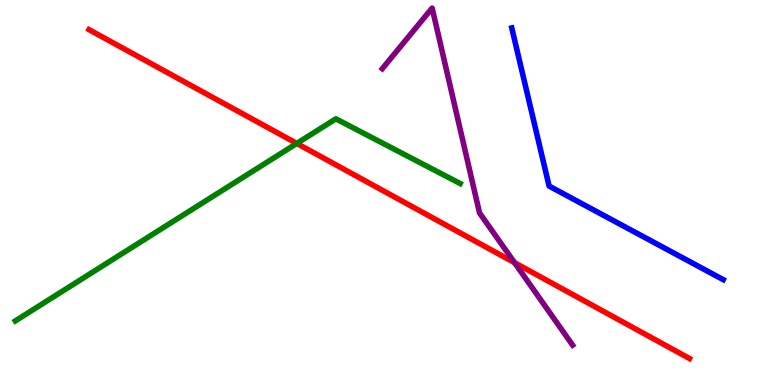[{'lines': ['blue', 'red'], 'intersections': []}, {'lines': ['green', 'red'], 'intersections': [{'x': 3.83, 'y': 6.27}]}, {'lines': ['purple', 'red'], 'intersections': [{'x': 6.64, 'y': 3.18}]}, {'lines': ['blue', 'green'], 'intersections': []}, {'lines': ['blue', 'purple'], 'intersections': []}, {'lines': ['green', 'purple'], 'intersections': []}]